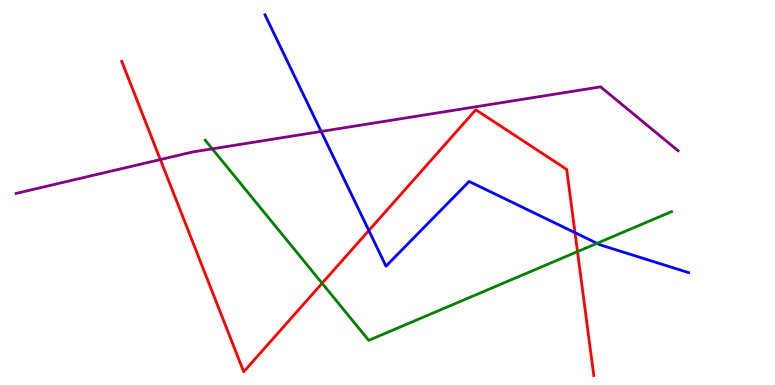[{'lines': ['blue', 'red'], 'intersections': [{'x': 4.76, 'y': 4.01}, {'x': 7.42, 'y': 3.96}]}, {'lines': ['green', 'red'], 'intersections': [{'x': 4.16, 'y': 2.64}, {'x': 7.45, 'y': 3.46}]}, {'lines': ['purple', 'red'], 'intersections': [{'x': 2.07, 'y': 5.86}]}, {'lines': ['blue', 'green'], 'intersections': [{'x': 7.7, 'y': 3.68}]}, {'lines': ['blue', 'purple'], 'intersections': [{'x': 4.14, 'y': 6.59}]}, {'lines': ['green', 'purple'], 'intersections': [{'x': 2.74, 'y': 6.13}]}]